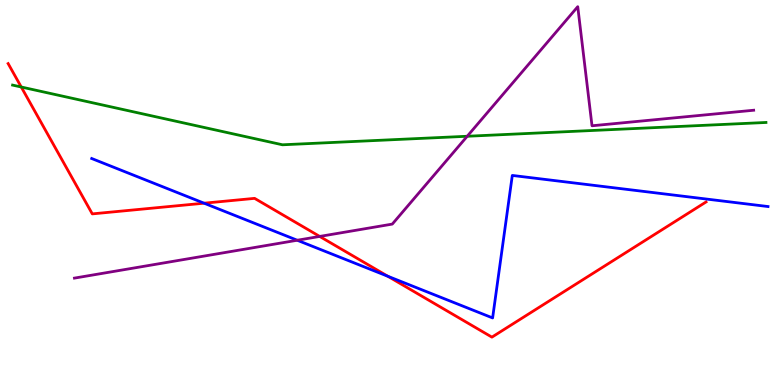[{'lines': ['blue', 'red'], 'intersections': [{'x': 2.63, 'y': 4.72}, {'x': 5.0, 'y': 2.82}]}, {'lines': ['green', 'red'], 'intersections': [{'x': 0.274, 'y': 7.74}]}, {'lines': ['purple', 'red'], 'intersections': [{'x': 4.13, 'y': 3.86}]}, {'lines': ['blue', 'green'], 'intersections': []}, {'lines': ['blue', 'purple'], 'intersections': [{'x': 3.84, 'y': 3.76}]}, {'lines': ['green', 'purple'], 'intersections': [{'x': 6.03, 'y': 6.46}]}]